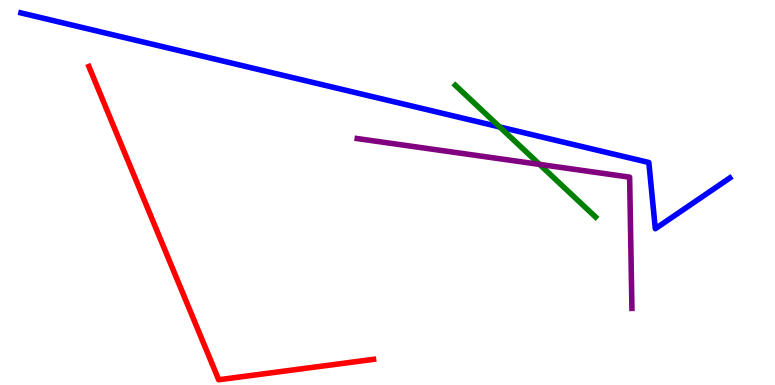[{'lines': ['blue', 'red'], 'intersections': []}, {'lines': ['green', 'red'], 'intersections': []}, {'lines': ['purple', 'red'], 'intersections': []}, {'lines': ['blue', 'green'], 'intersections': [{'x': 6.45, 'y': 6.7}]}, {'lines': ['blue', 'purple'], 'intersections': []}, {'lines': ['green', 'purple'], 'intersections': [{'x': 6.96, 'y': 5.73}]}]